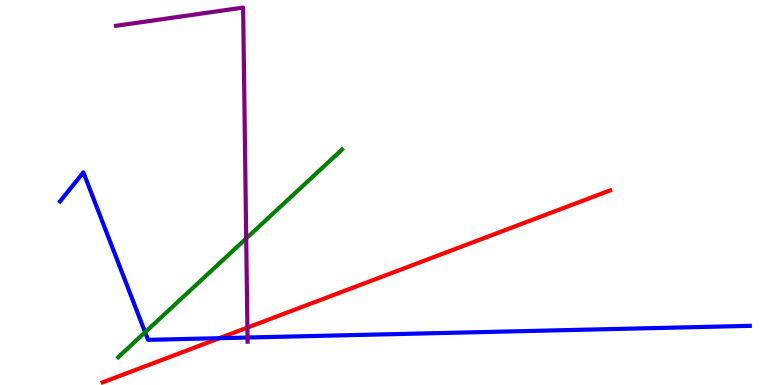[{'lines': ['blue', 'red'], 'intersections': [{'x': 2.83, 'y': 1.22}]}, {'lines': ['green', 'red'], 'intersections': []}, {'lines': ['purple', 'red'], 'intersections': [{'x': 3.19, 'y': 1.49}]}, {'lines': ['blue', 'green'], 'intersections': [{'x': 1.87, 'y': 1.37}]}, {'lines': ['blue', 'purple'], 'intersections': [{'x': 3.19, 'y': 1.23}]}, {'lines': ['green', 'purple'], 'intersections': [{'x': 3.18, 'y': 3.81}]}]